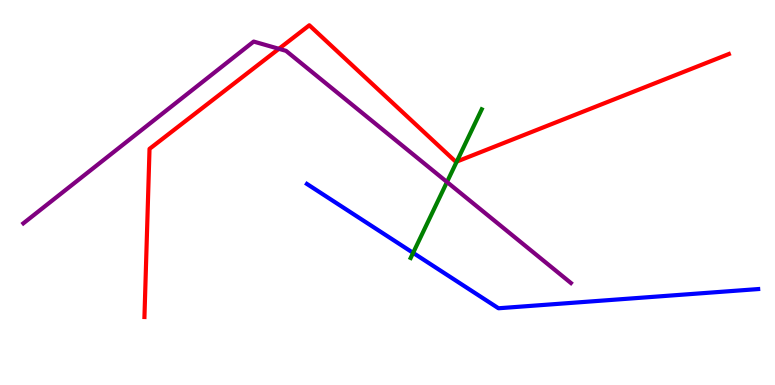[{'lines': ['blue', 'red'], 'intersections': []}, {'lines': ['green', 'red'], 'intersections': [{'x': 5.89, 'y': 5.8}]}, {'lines': ['purple', 'red'], 'intersections': [{'x': 3.6, 'y': 8.73}]}, {'lines': ['blue', 'green'], 'intersections': [{'x': 5.33, 'y': 3.43}]}, {'lines': ['blue', 'purple'], 'intersections': []}, {'lines': ['green', 'purple'], 'intersections': [{'x': 5.77, 'y': 5.27}]}]